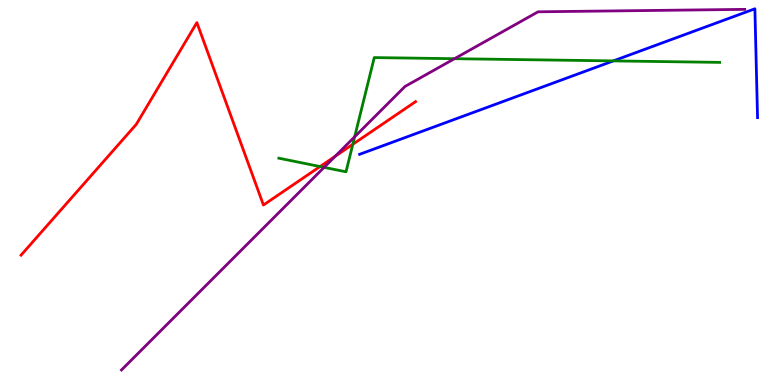[{'lines': ['blue', 'red'], 'intersections': []}, {'lines': ['green', 'red'], 'intersections': [{'x': 4.13, 'y': 5.67}, {'x': 4.55, 'y': 6.25}]}, {'lines': ['purple', 'red'], 'intersections': [{'x': 4.32, 'y': 5.94}]}, {'lines': ['blue', 'green'], 'intersections': [{'x': 7.91, 'y': 8.42}]}, {'lines': ['blue', 'purple'], 'intersections': []}, {'lines': ['green', 'purple'], 'intersections': [{'x': 4.18, 'y': 5.65}, {'x': 4.58, 'y': 6.45}, {'x': 5.86, 'y': 8.48}]}]